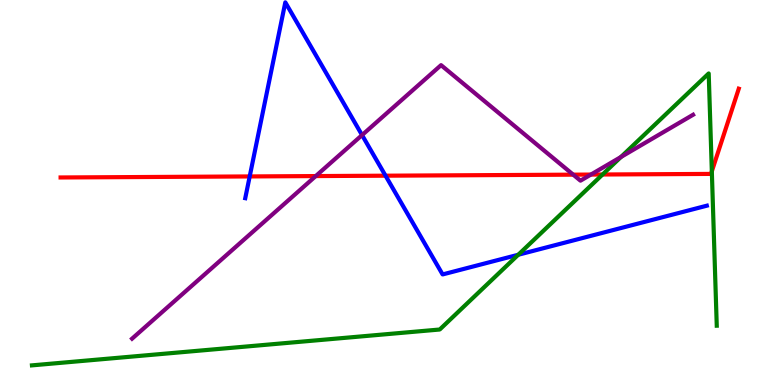[{'lines': ['blue', 'red'], 'intersections': [{'x': 3.22, 'y': 5.42}, {'x': 4.97, 'y': 5.44}]}, {'lines': ['green', 'red'], 'intersections': [{'x': 7.77, 'y': 5.47}, {'x': 9.18, 'y': 5.55}]}, {'lines': ['purple', 'red'], 'intersections': [{'x': 4.07, 'y': 5.43}, {'x': 7.4, 'y': 5.46}, {'x': 7.62, 'y': 5.47}]}, {'lines': ['blue', 'green'], 'intersections': [{'x': 6.69, 'y': 3.38}]}, {'lines': ['blue', 'purple'], 'intersections': [{'x': 4.67, 'y': 6.49}]}, {'lines': ['green', 'purple'], 'intersections': [{'x': 8.01, 'y': 5.92}]}]